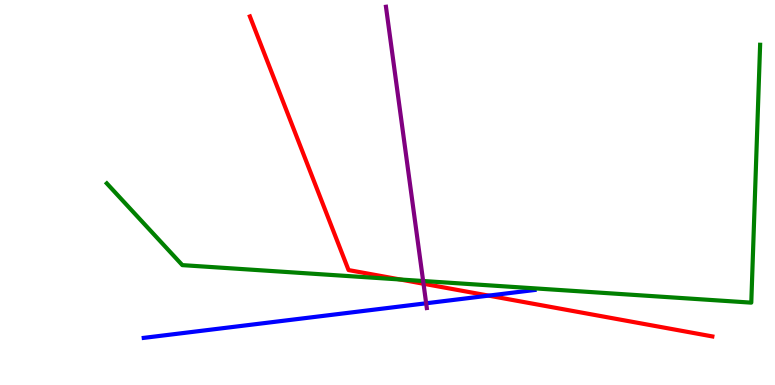[{'lines': ['blue', 'red'], 'intersections': [{'x': 6.31, 'y': 2.32}]}, {'lines': ['green', 'red'], 'intersections': [{'x': 5.16, 'y': 2.74}]}, {'lines': ['purple', 'red'], 'intersections': [{'x': 5.46, 'y': 2.63}]}, {'lines': ['blue', 'green'], 'intersections': []}, {'lines': ['blue', 'purple'], 'intersections': [{'x': 5.5, 'y': 2.12}]}, {'lines': ['green', 'purple'], 'intersections': [{'x': 5.46, 'y': 2.7}]}]